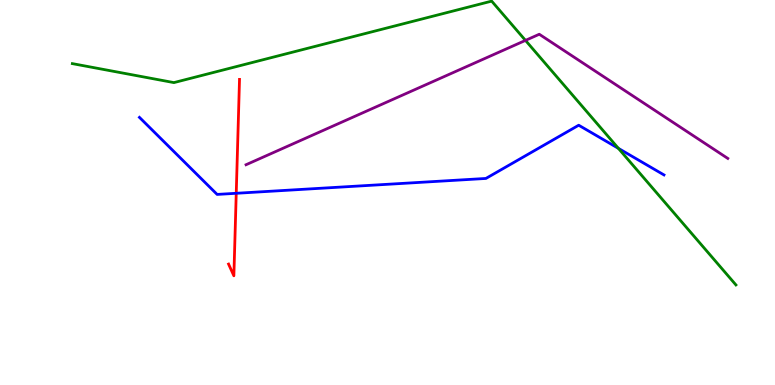[{'lines': ['blue', 'red'], 'intersections': [{'x': 3.05, 'y': 4.98}]}, {'lines': ['green', 'red'], 'intersections': []}, {'lines': ['purple', 'red'], 'intersections': []}, {'lines': ['blue', 'green'], 'intersections': [{'x': 7.98, 'y': 6.15}]}, {'lines': ['blue', 'purple'], 'intersections': []}, {'lines': ['green', 'purple'], 'intersections': [{'x': 6.78, 'y': 8.95}]}]